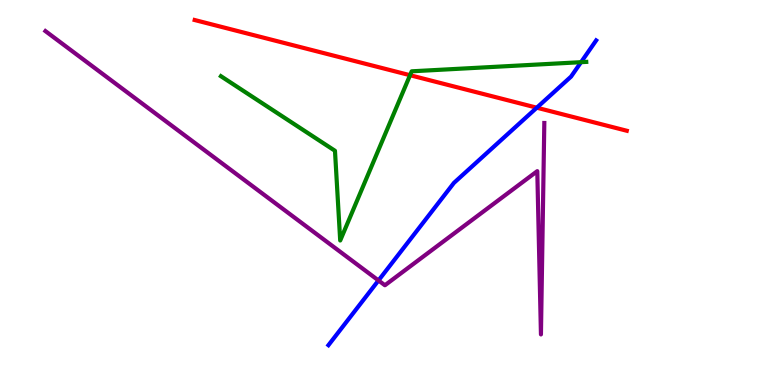[{'lines': ['blue', 'red'], 'intersections': [{'x': 6.93, 'y': 7.2}]}, {'lines': ['green', 'red'], 'intersections': [{'x': 5.29, 'y': 8.05}]}, {'lines': ['purple', 'red'], 'intersections': []}, {'lines': ['blue', 'green'], 'intersections': [{'x': 7.5, 'y': 8.38}]}, {'lines': ['blue', 'purple'], 'intersections': [{'x': 4.88, 'y': 2.72}]}, {'lines': ['green', 'purple'], 'intersections': []}]